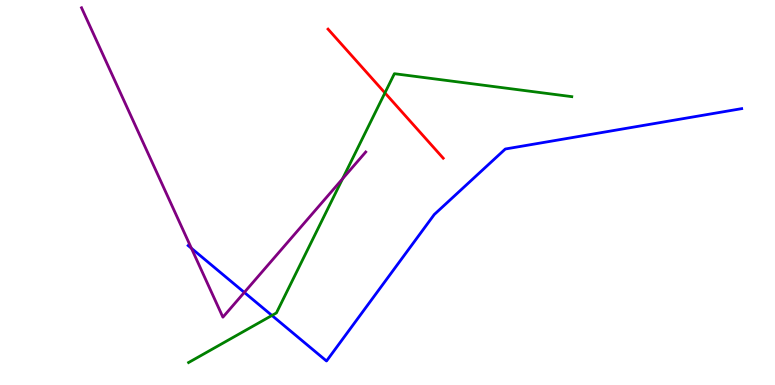[{'lines': ['blue', 'red'], 'intersections': []}, {'lines': ['green', 'red'], 'intersections': [{'x': 4.97, 'y': 7.59}]}, {'lines': ['purple', 'red'], 'intersections': []}, {'lines': ['blue', 'green'], 'intersections': [{'x': 3.51, 'y': 1.81}]}, {'lines': ['blue', 'purple'], 'intersections': [{'x': 2.47, 'y': 3.55}, {'x': 3.15, 'y': 2.4}]}, {'lines': ['green', 'purple'], 'intersections': [{'x': 4.42, 'y': 5.36}]}]